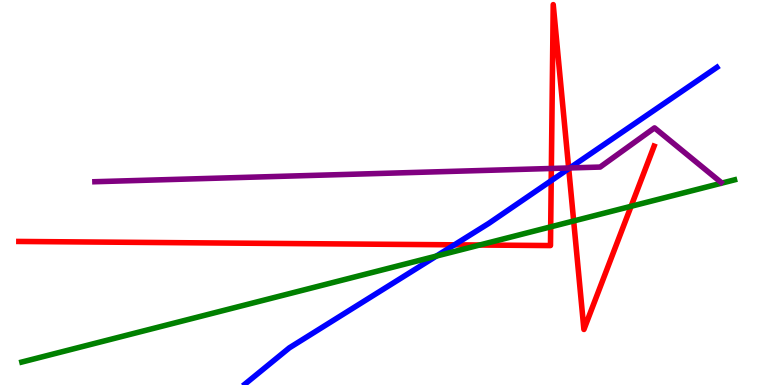[{'lines': ['blue', 'red'], 'intersections': [{'x': 5.86, 'y': 3.64}, {'x': 7.11, 'y': 5.31}, {'x': 7.34, 'y': 5.62}]}, {'lines': ['green', 'red'], 'intersections': [{'x': 6.19, 'y': 3.64}, {'x': 7.11, 'y': 4.11}, {'x': 7.4, 'y': 4.26}, {'x': 8.14, 'y': 4.64}]}, {'lines': ['purple', 'red'], 'intersections': [{'x': 7.11, 'y': 5.62}, {'x': 7.34, 'y': 5.64}]}, {'lines': ['blue', 'green'], 'intersections': [{'x': 5.63, 'y': 3.35}]}, {'lines': ['blue', 'purple'], 'intersections': [{'x': 7.35, 'y': 5.64}]}, {'lines': ['green', 'purple'], 'intersections': []}]